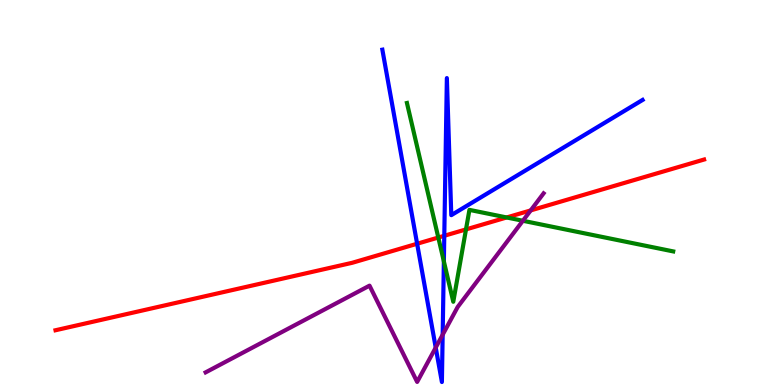[{'lines': ['blue', 'red'], 'intersections': [{'x': 5.38, 'y': 3.67}, {'x': 5.73, 'y': 3.88}]}, {'lines': ['green', 'red'], 'intersections': [{'x': 5.66, 'y': 3.83}, {'x': 6.01, 'y': 4.04}, {'x': 6.54, 'y': 4.35}]}, {'lines': ['purple', 'red'], 'intersections': [{'x': 6.85, 'y': 4.53}]}, {'lines': ['blue', 'green'], 'intersections': [{'x': 5.73, 'y': 3.21}]}, {'lines': ['blue', 'purple'], 'intersections': [{'x': 5.62, 'y': 0.972}, {'x': 5.71, 'y': 1.31}]}, {'lines': ['green', 'purple'], 'intersections': [{'x': 6.75, 'y': 4.27}]}]